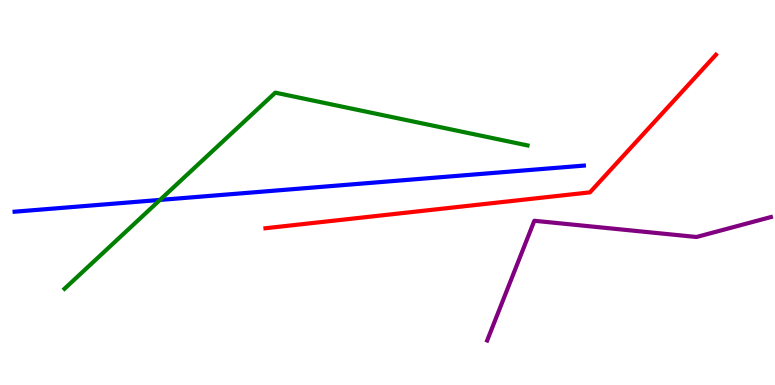[{'lines': ['blue', 'red'], 'intersections': []}, {'lines': ['green', 'red'], 'intersections': []}, {'lines': ['purple', 'red'], 'intersections': []}, {'lines': ['blue', 'green'], 'intersections': [{'x': 2.06, 'y': 4.81}]}, {'lines': ['blue', 'purple'], 'intersections': []}, {'lines': ['green', 'purple'], 'intersections': []}]